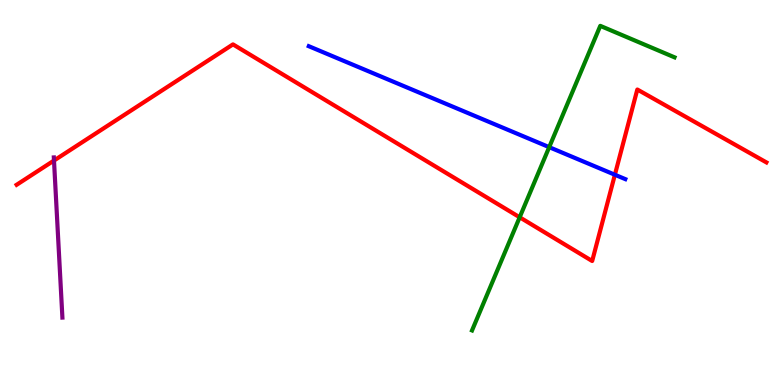[{'lines': ['blue', 'red'], 'intersections': [{'x': 7.93, 'y': 5.46}]}, {'lines': ['green', 'red'], 'intersections': [{'x': 6.71, 'y': 4.36}]}, {'lines': ['purple', 'red'], 'intersections': [{'x': 0.697, 'y': 5.83}]}, {'lines': ['blue', 'green'], 'intersections': [{'x': 7.09, 'y': 6.18}]}, {'lines': ['blue', 'purple'], 'intersections': []}, {'lines': ['green', 'purple'], 'intersections': []}]